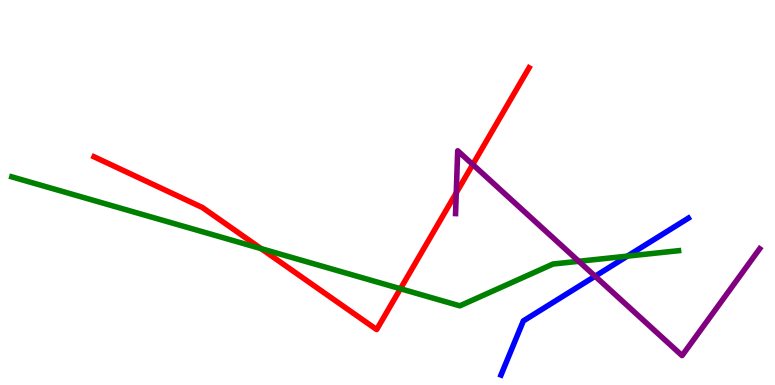[{'lines': ['blue', 'red'], 'intersections': []}, {'lines': ['green', 'red'], 'intersections': [{'x': 3.37, 'y': 3.54}, {'x': 5.17, 'y': 2.5}]}, {'lines': ['purple', 'red'], 'intersections': [{'x': 5.89, 'y': 4.99}, {'x': 6.1, 'y': 5.73}]}, {'lines': ['blue', 'green'], 'intersections': [{'x': 8.1, 'y': 3.35}]}, {'lines': ['blue', 'purple'], 'intersections': [{'x': 7.68, 'y': 2.83}]}, {'lines': ['green', 'purple'], 'intersections': [{'x': 7.47, 'y': 3.21}]}]